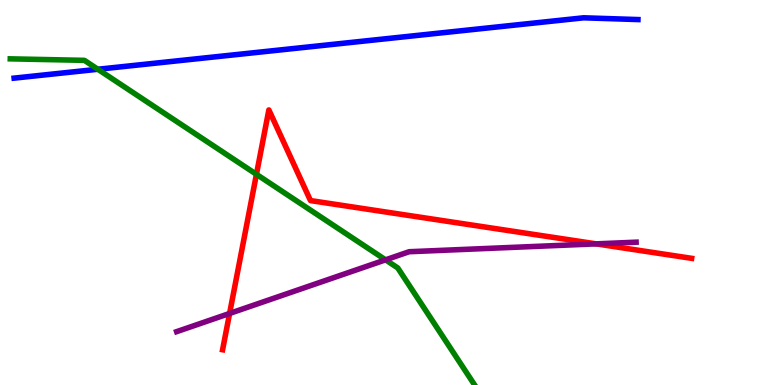[{'lines': ['blue', 'red'], 'intersections': []}, {'lines': ['green', 'red'], 'intersections': [{'x': 3.31, 'y': 5.47}]}, {'lines': ['purple', 'red'], 'intersections': [{'x': 2.96, 'y': 1.86}, {'x': 7.69, 'y': 3.67}]}, {'lines': ['blue', 'green'], 'intersections': [{'x': 1.26, 'y': 8.2}]}, {'lines': ['blue', 'purple'], 'intersections': []}, {'lines': ['green', 'purple'], 'intersections': [{'x': 4.97, 'y': 3.25}]}]